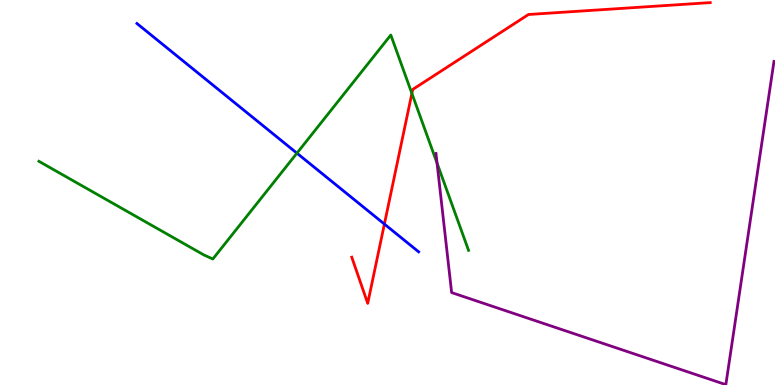[{'lines': ['blue', 'red'], 'intersections': [{'x': 4.96, 'y': 4.18}]}, {'lines': ['green', 'red'], 'intersections': [{'x': 5.31, 'y': 7.57}]}, {'lines': ['purple', 'red'], 'intersections': []}, {'lines': ['blue', 'green'], 'intersections': [{'x': 3.83, 'y': 6.02}]}, {'lines': ['blue', 'purple'], 'intersections': []}, {'lines': ['green', 'purple'], 'intersections': [{'x': 5.64, 'y': 5.76}]}]